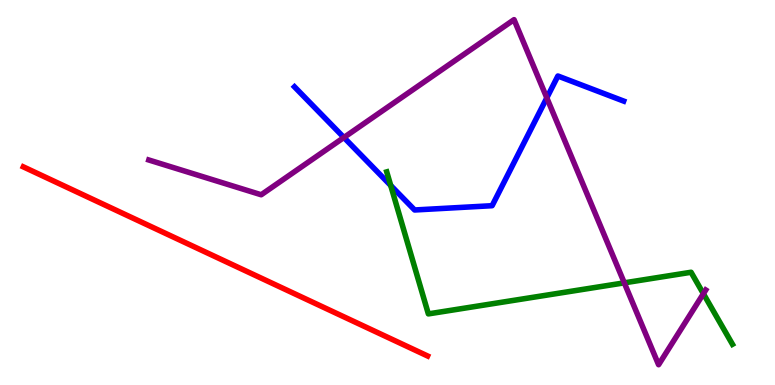[{'lines': ['blue', 'red'], 'intersections': []}, {'lines': ['green', 'red'], 'intersections': []}, {'lines': ['purple', 'red'], 'intersections': []}, {'lines': ['blue', 'green'], 'intersections': [{'x': 5.04, 'y': 5.18}]}, {'lines': ['blue', 'purple'], 'intersections': [{'x': 4.44, 'y': 6.43}, {'x': 7.06, 'y': 7.46}]}, {'lines': ['green', 'purple'], 'intersections': [{'x': 8.06, 'y': 2.65}, {'x': 9.08, 'y': 2.37}]}]